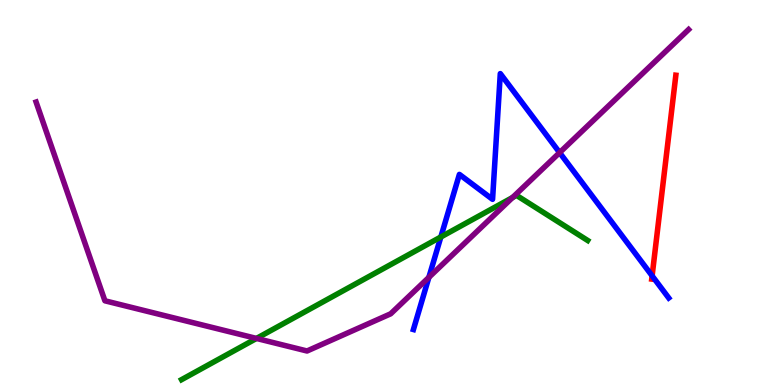[{'lines': ['blue', 'red'], 'intersections': [{'x': 8.41, 'y': 2.84}]}, {'lines': ['green', 'red'], 'intersections': []}, {'lines': ['purple', 'red'], 'intersections': []}, {'lines': ['blue', 'green'], 'intersections': [{'x': 5.69, 'y': 3.84}]}, {'lines': ['blue', 'purple'], 'intersections': [{'x': 5.53, 'y': 2.8}, {'x': 7.22, 'y': 6.04}]}, {'lines': ['green', 'purple'], 'intersections': [{'x': 3.31, 'y': 1.21}, {'x': 6.61, 'y': 4.87}]}]